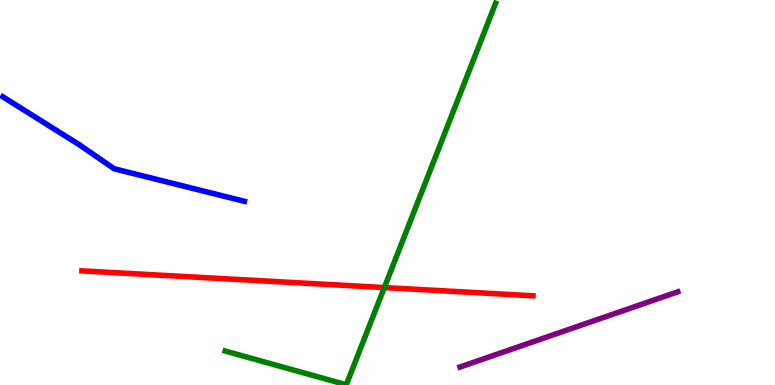[{'lines': ['blue', 'red'], 'intersections': []}, {'lines': ['green', 'red'], 'intersections': [{'x': 4.96, 'y': 2.53}]}, {'lines': ['purple', 'red'], 'intersections': []}, {'lines': ['blue', 'green'], 'intersections': []}, {'lines': ['blue', 'purple'], 'intersections': []}, {'lines': ['green', 'purple'], 'intersections': []}]